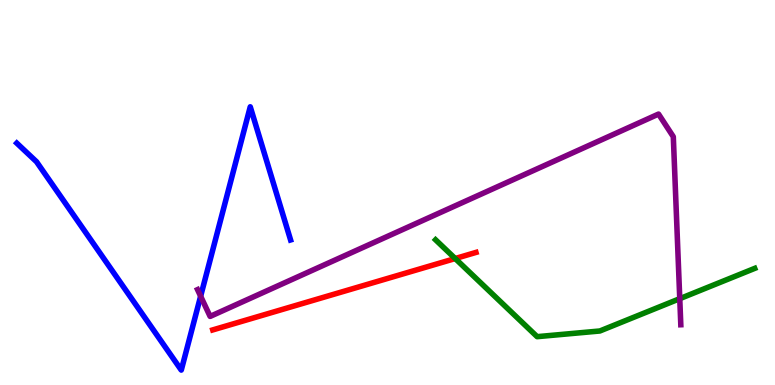[{'lines': ['blue', 'red'], 'intersections': []}, {'lines': ['green', 'red'], 'intersections': [{'x': 5.87, 'y': 3.28}]}, {'lines': ['purple', 'red'], 'intersections': []}, {'lines': ['blue', 'green'], 'intersections': []}, {'lines': ['blue', 'purple'], 'intersections': [{'x': 2.59, 'y': 2.31}]}, {'lines': ['green', 'purple'], 'intersections': [{'x': 8.77, 'y': 2.24}]}]